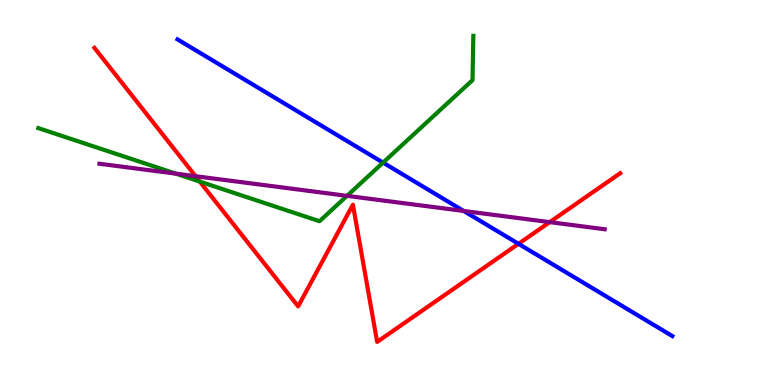[{'lines': ['blue', 'red'], 'intersections': [{'x': 6.69, 'y': 3.67}]}, {'lines': ['green', 'red'], 'intersections': [{'x': 2.58, 'y': 5.28}]}, {'lines': ['purple', 'red'], 'intersections': [{'x': 2.52, 'y': 5.42}, {'x': 7.09, 'y': 4.23}]}, {'lines': ['blue', 'green'], 'intersections': [{'x': 4.94, 'y': 5.78}]}, {'lines': ['blue', 'purple'], 'intersections': [{'x': 5.98, 'y': 4.52}]}, {'lines': ['green', 'purple'], 'intersections': [{'x': 2.27, 'y': 5.49}, {'x': 4.48, 'y': 4.91}]}]